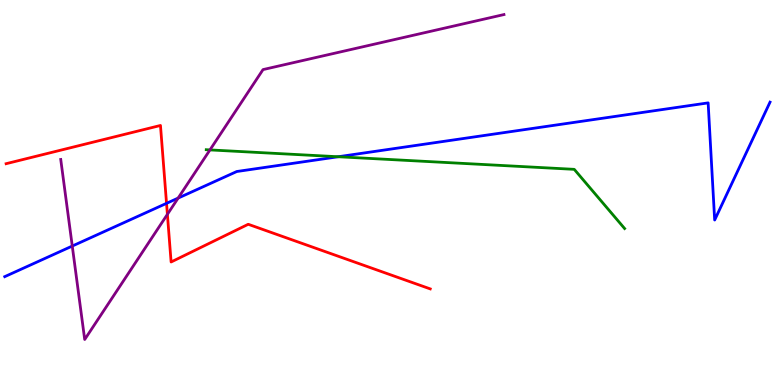[{'lines': ['blue', 'red'], 'intersections': [{'x': 2.15, 'y': 4.72}]}, {'lines': ['green', 'red'], 'intersections': []}, {'lines': ['purple', 'red'], 'intersections': [{'x': 2.16, 'y': 4.43}]}, {'lines': ['blue', 'green'], 'intersections': [{'x': 4.36, 'y': 5.93}]}, {'lines': ['blue', 'purple'], 'intersections': [{'x': 0.932, 'y': 3.61}, {'x': 2.3, 'y': 4.85}]}, {'lines': ['green', 'purple'], 'intersections': [{'x': 2.71, 'y': 6.11}]}]